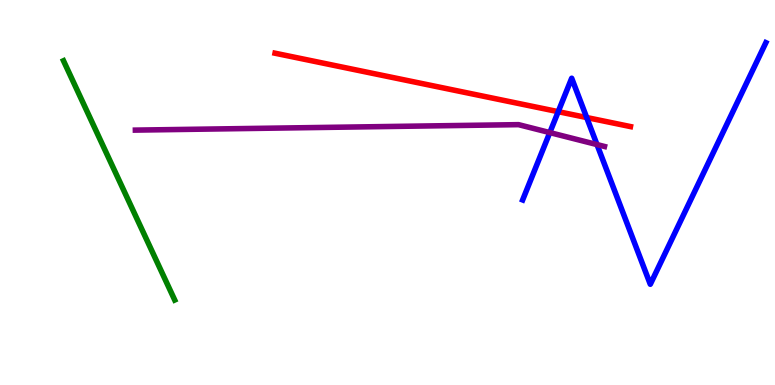[{'lines': ['blue', 'red'], 'intersections': [{'x': 7.2, 'y': 7.1}, {'x': 7.57, 'y': 6.95}]}, {'lines': ['green', 'red'], 'intersections': []}, {'lines': ['purple', 'red'], 'intersections': []}, {'lines': ['blue', 'green'], 'intersections': []}, {'lines': ['blue', 'purple'], 'intersections': [{'x': 7.09, 'y': 6.56}, {'x': 7.7, 'y': 6.24}]}, {'lines': ['green', 'purple'], 'intersections': []}]